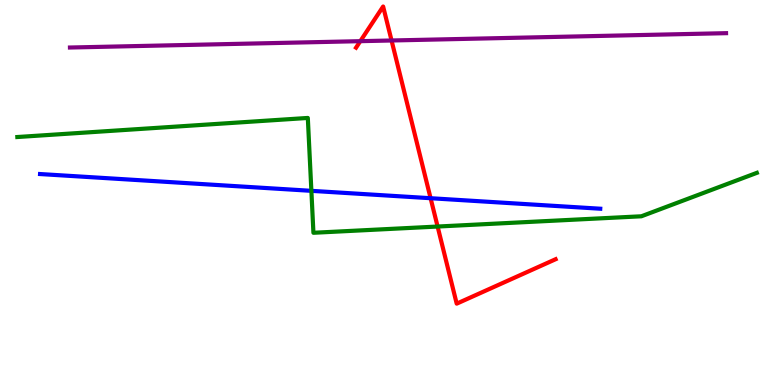[{'lines': ['blue', 'red'], 'intersections': [{'x': 5.56, 'y': 4.85}]}, {'lines': ['green', 'red'], 'intersections': [{'x': 5.65, 'y': 4.12}]}, {'lines': ['purple', 'red'], 'intersections': [{'x': 4.65, 'y': 8.93}, {'x': 5.05, 'y': 8.95}]}, {'lines': ['blue', 'green'], 'intersections': [{'x': 4.02, 'y': 5.04}]}, {'lines': ['blue', 'purple'], 'intersections': []}, {'lines': ['green', 'purple'], 'intersections': []}]